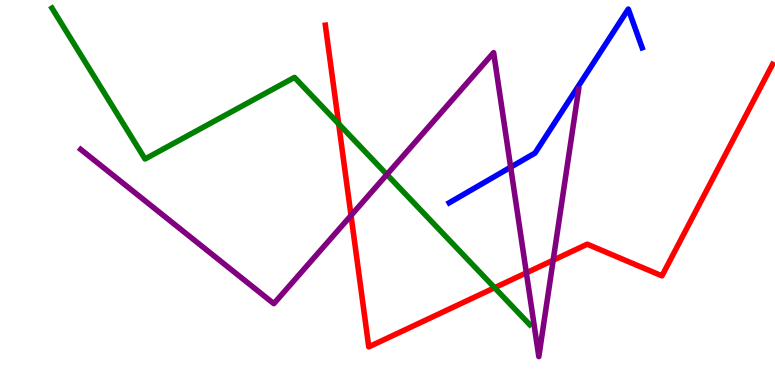[{'lines': ['blue', 'red'], 'intersections': []}, {'lines': ['green', 'red'], 'intersections': [{'x': 4.37, 'y': 6.78}, {'x': 6.38, 'y': 2.53}]}, {'lines': ['purple', 'red'], 'intersections': [{'x': 4.53, 'y': 4.4}, {'x': 6.79, 'y': 2.91}, {'x': 7.14, 'y': 3.24}]}, {'lines': ['blue', 'green'], 'intersections': []}, {'lines': ['blue', 'purple'], 'intersections': [{'x': 6.59, 'y': 5.66}]}, {'lines': ['green', 'purple'], 'intersections': [{'x': 4.99, 'y': 5.47}]}]